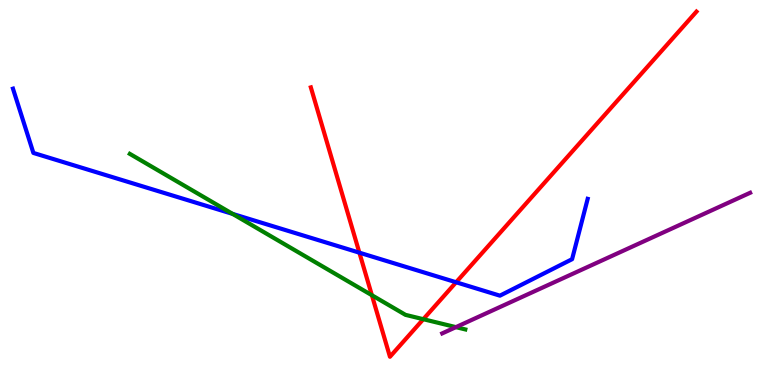[{'lines': ['blue', 'red'], 'intersections': [{'x': 4.64, 'y': 3.44}, {'x': 5.89, 'y': 2.67}]}, {'lines': ['green', 'red'], 'intersections': [{'x': 4.8, 'y': 2.33}, {'x': 5.46, 'y': 1.71}]}, {'lines': ['purple', 'red'], 'intersections': []}, {'lines': ['blue', 'green'], 'intersections': [{'x': 3.0, 'y': 4.44}]}, {'lines': ['blue', 'purple'], 'intersections': []}, {'lines': ['green', 'purple'], 'intersections': [{'x': 5.88, 'y': 1.5}]}]